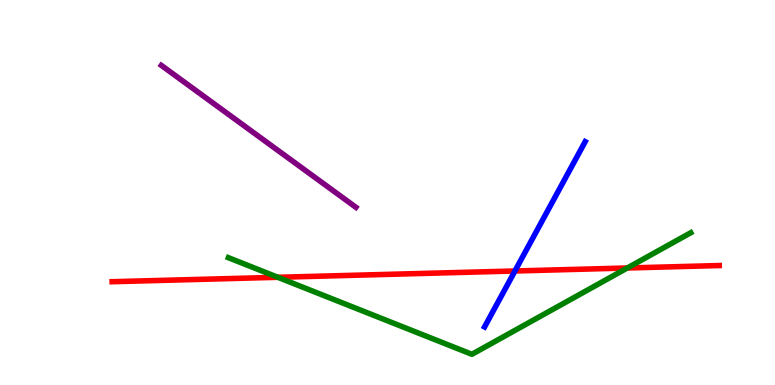[{'lines': ['blue', 'red'], 'intersections': [{'x': 6.64, 'y': 2.96}]}, {'lines': ['green', 'red'], 'intersections': [{'x': 3.59, 'y': 2.8}, {'x': 8.09, 'y': 3.04}]}, {'lines': ['purple', 'red'], 'intersections': []}, {'lines': ['blue', 'green'], 'intersections': []}, {'lines': ['blue', 'purple'], 'intersections': []}, {'lines': ['green', 'purple'], 'intersections': []}]